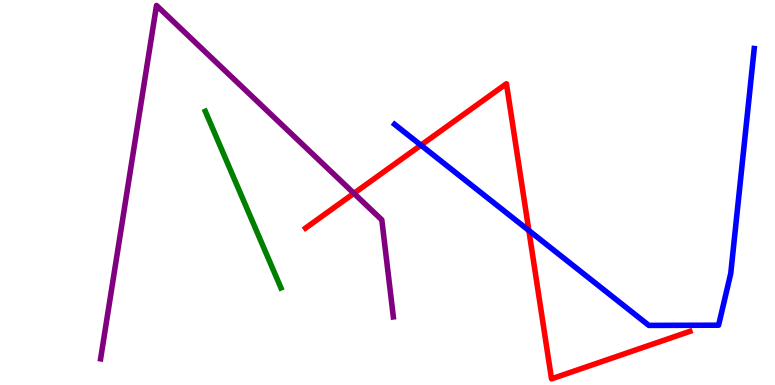[{'lines': ['blue', 'red'], 'intersections': [{'x': 5.43, 'y': 6.23}, {'x': 6.82, 'y': 4.01}]}, {'lines': ['green', 'red'], 'intersections': []}, {'lines': ['purple', 'red'], 'intersections': [{'x': 4.57, 'y': 4.98}]}, {'lines': ['blue', 'green'], 'intersections': []}, {'lines': ['blue', 'purple'], 'intersections': []}, {'lines': ['green', 'purple'], 'intersections': []}]